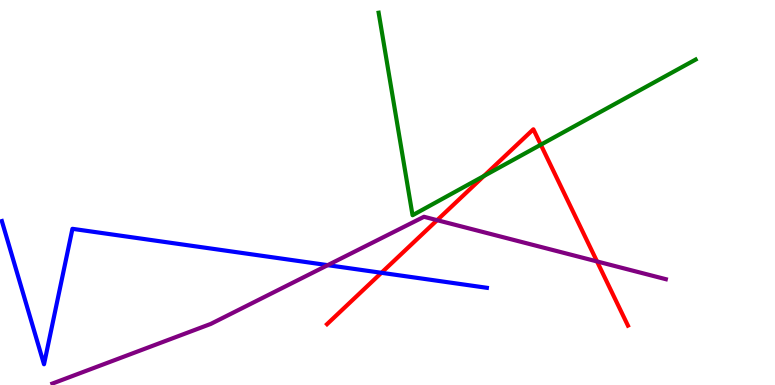[{'lines': ['blue', 'red'], 'intersections': [{'x': 4.92, 'y': 2.91}]}, {'lines': ['green', 'red'], 'intersections': [{'x': 6.24, 'y': 5.43}, {'x': 6.98, 'y': 6.24}]}, {'lines': ['purple', 'red'], 'intersections': [{'x': 5.64, 'y': 4.28}, {'x': 7.7, 'y': 3.21}]}, {'lines': ['blue', 'green'], 'intersections': []}, {'lines': ['blue', 'purple'], 'intersections': [{'x': 4.23, 'y': 3.11}]}, {'lines': ['green', 'purple'], 'intersections': []}]